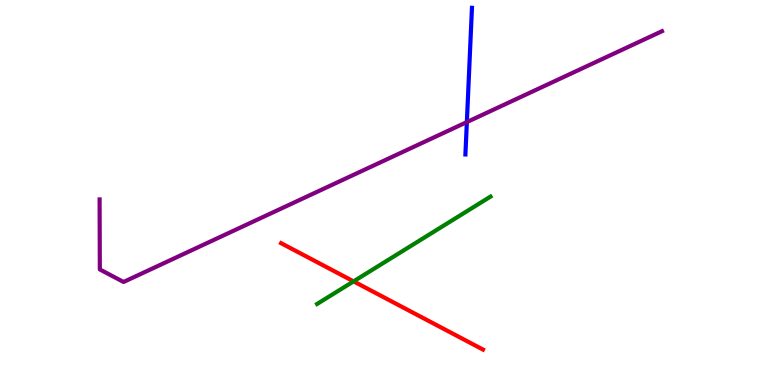[{'lines': ['blue', 'red'], 'intersections': []}, {'lines': ['green', 'red'], 'intersections': [{'x': 4.56, 'y': 2.69}]}, {'lines': ['purple', 'red'], 'intersections': []}, {'lines': ['blue', 'green'], 'intersections': []}, {'lines': ['blue', 'purple'], 'intersections': [{'x': 6.02, 'y': 6.83}]}, {'lines': ['green', 'purple'], 'intersections': []}]